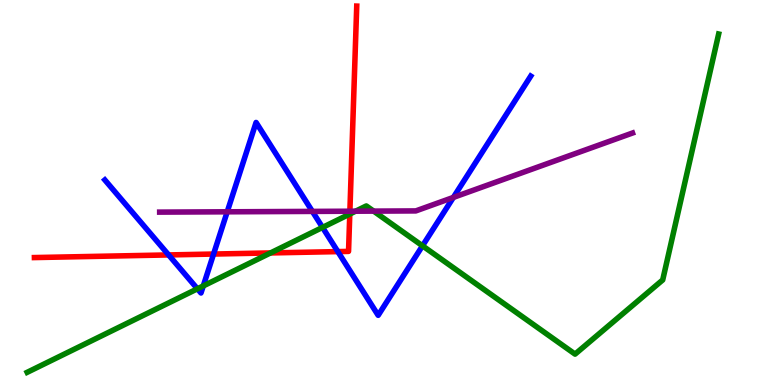[{'lines': ['blue', 'red'], 'intersections': [{'x': 2.18, 'y': 3.38}, {'x': 2.76, 'y': 3.4}, {'x': 4.36, 'y': 3.46}]}, {'lines': ['green', 'red'], 'intersections': [{'x': 3.49, 'y': 3.43}, {'x': 4.51, 'y': 4.44}]}, {'lines': ['purple', 'red'], 'intersections': [{'x': 4.51, 'y': 4.51}]}, {'lines': ['blue', 'green'], 'intersections': [{'x': 2.55, 'y': 2.5}, {'x': 2.62, 'y': 2.57}, {'x': 4.16, 'y': 4.09}, {'x': 5.45, 'y': 3.62}]}, {'lines': ['blue', 'purple'], 'intersections': [{'x': 2.93, 'y': 4.5}, {'x': 4.03, 'y': 4.51}, {'x': 5.85, 'y': 4.87}]}, {'lines': ['green', 'purple'], 'intersections': [{'x': 4.59, 'y': 4.51}, {'x': 4.82, 'y': 4.52}]}]